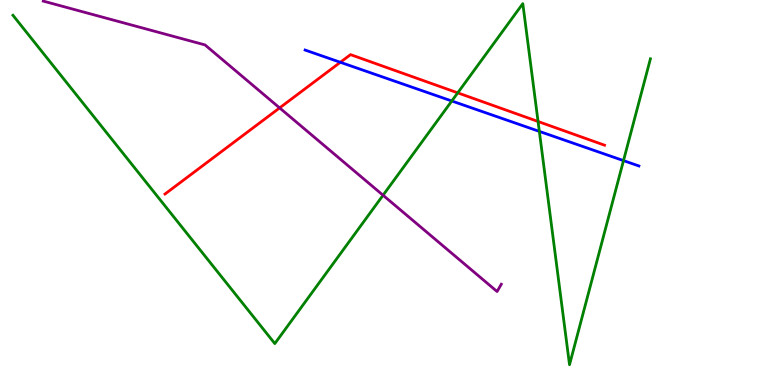[{'lines': ['blue', 'red'], 'intersections': [{'x': 4.39, 'y': 8.38}]}, {'lines': ['green', 'red'], 'intersections': [{'x': 5.91, 'y': 7.59}, {'x': 6.94, 'y': 6.84}]}, {'lines': ['purple', 'red'], 'intersections': [{'x': 3.61, 'y': 7.2}]}, {'lines': ['blue', 'green'], 'intersections': [{'x': 5.83, 'y': 7.38}, {'x': 6.96, 'y': 6.59}, {'x': 8.05, 'y': 5.83}]}, {'lines': ['blue', 'purple'], 'intersections': []}, {'lines': ['green', 'purple'], 'intersections': [{'x': 4.94, 'y': 4.93}]}]